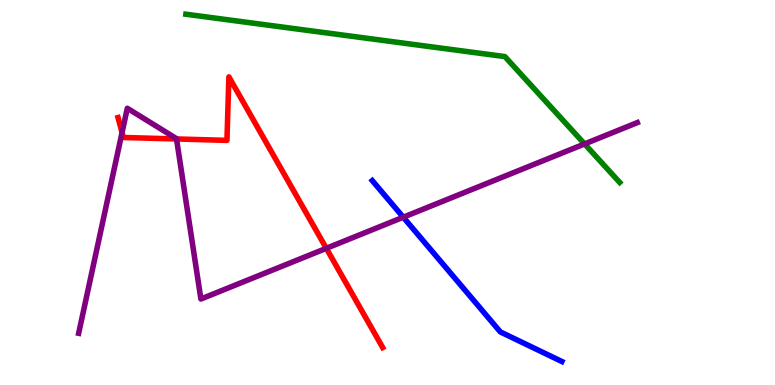[{'lines': ['blue', 'red'], 'intersections': []}, {'lines': ['green', 'red'], 'intersections': []}, {'lines': ['purple', 'red'], 'intersections': [{'x': 1.57, 'y': 6.56}, {'x': 2.28, 'y': 6.39}, {'x': 4.21, 'y': 3.55}]}, {'lines': ['blue', 'green'], 'intersections': []}, {'lines': ['blue', 'purple'], 'intersections': [{'x': 5.2, 'y': 4.36}]}, {'lines': ['green', 'purple'], 'intersections': [{'x': 7.54, 'y': 6.26}]}]